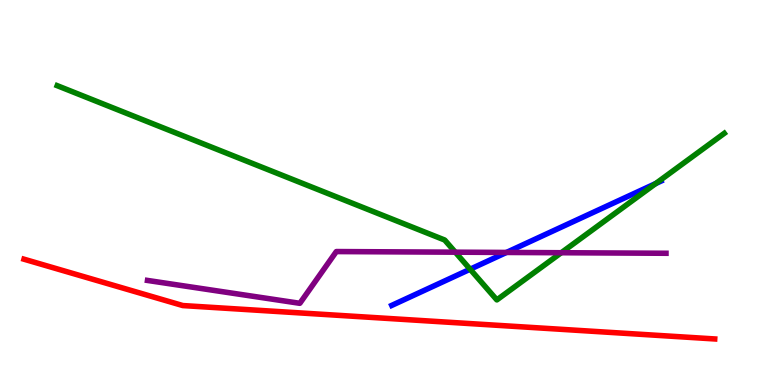[{'lines': ['blue', 'red'], 'intersections': []}, {'lines': ['green', 'red'], 'intersections': []}, {'lines': ['purple', 'red'], 'intersections': []}, {'lines': ['blue', 'green'], 'intersections': [{'x': 6.07, 'y': 3.01}, {'x': 8.46, 'y': 5.23}]}, {'lines': ['blue', 'purple'], 'intersections': [{'x': 6.53, 'y': 3.44}]}, {'lines': ['green', 'purple'], 'intersections': [{'x': 5.87, 'y': 3.45}, {'x': 7.24, 'y': 3.44}]}]